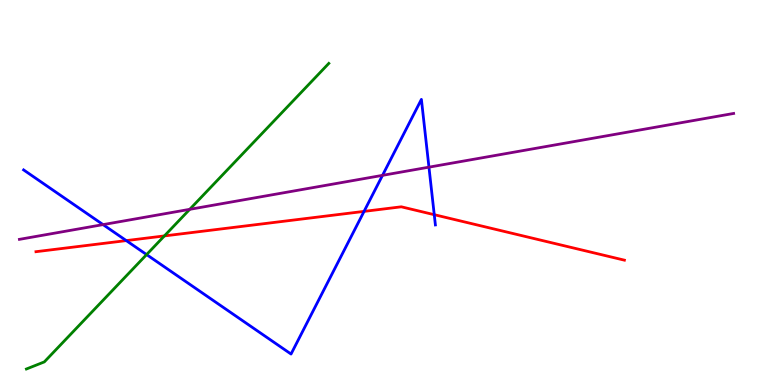[{'lines': ['blue', 'red'], 'intersections': [{'x': 1.63, 'y': 3.75}, {'x': 4.7, 'y': 4.51}, {'x': 5.6, 'y': 4.42}]}, {'lines': ['green', 'red'], 'intersections': [{'x': 2.12, 'y': 3.87}]}, {'lines': ['purple', 'red'], 'intersections': []}, {'lines': ['blue', 'green'], 'intersections': [{'x': 1.89, 'y': 3.39}]}, {'lines': ['blue', 'purple'], 'intersections': [{'x': 1.33, 'y': 4.17}, {'x': 4.94, 'y': 5.45}, {'x': 5.53, 'y': 5.66}]}, {'lines': ['green', 'purple'], 'intersections': [{'x': 2.45, 'y': 4.56}]}]